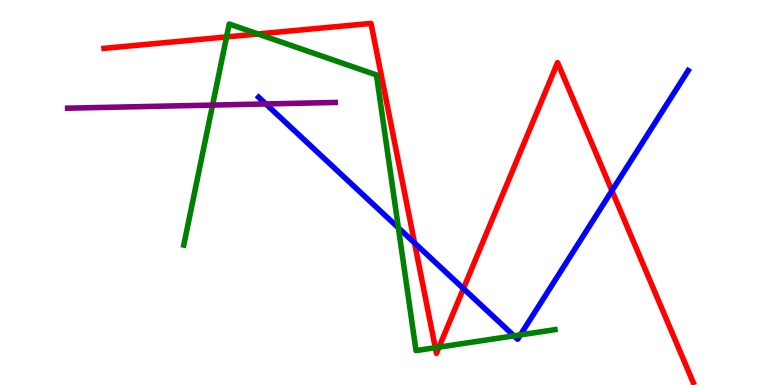[{'lines': ['blue', 'red'], 'intersections': [{'x': 5.35, 'y': 3.69}, {'x': 5.98, 'y': 2.5}, {'x': 7.9, 'y': 5.05}]}, {'lines': ['green', 'red'], 'intersections': [{'x': 2.92, 'y': 9.04}, {'x': 3.33, 'y': 9.12}, {'x': 5.62, 'y': 0.969}, {'x': 5.67, 'y': 0.984}]}, {'lines': ['purple', 'red'], 'intersections': []}, {'lines': ['blue', 'green'], 'intersections': [{'x': 5.14, 'y': 4.08}, {'x': 6.63, 'y': 1.28}, {'x': 6.72, 'y': 1.3}]}, {'lines': ['blue', 'purple'], 'intersections': [{'x': 3.43, 'y': 7.3}]}, {'lines': ['green', 'purple'], 'intersections': [{'x': 2.74, 'y': 7.27}]}]